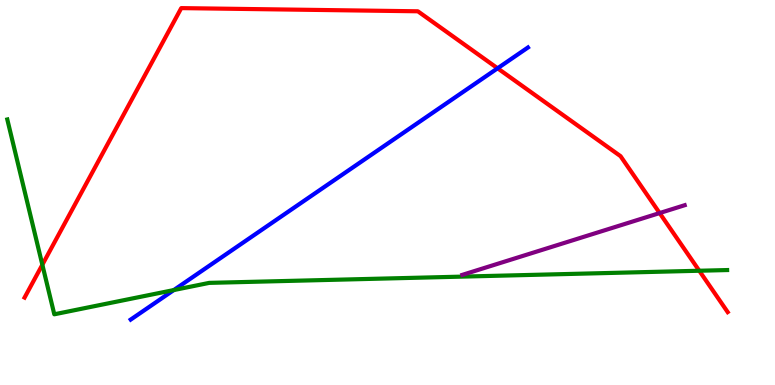[{'lines': ['blue', 'red'], 'intersections': [{'x': 6.42, 'y': 8.23}]}, {'lines': ['green', 'red'], 'intersections': [{'x': 0.546, 'y': 3.12}, {'x': 9.02, 'y': 2.97}]}, {'lines': ['purple', 'red'], 'intersections': [{'x': 8.51, 'y': 4.47}]}, {'lines': ['blue', 'green'], 'intersections': [{'x': 2.24, 'y': 2.47}]}, {'lines': ['blue', 'purple'], 'intersections': []}, {'lines': ['green', 'purple'], 'intersections': []}]